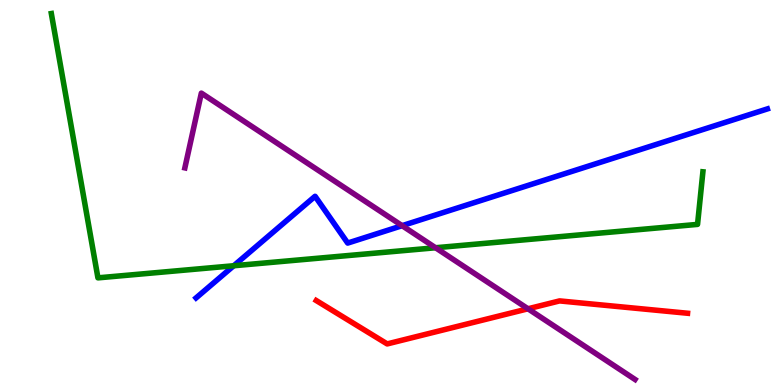[{'lines': ['blue', 'red'], 'intersections': []}, {'lines': ['green', 'red'], 'intersections': []}, {'lines': ['purple', 'red'], 'intersections': [{'x': 6.81, 'y': 1.98}]}, {'lines': ['blue', 'green'], 'intersections': [{'x': 3.02, 'y': 3.1}]}, {'lines': ['blue', 'purple'], 'intersections': [{'x': 5.19, 'y': 4.14}]}, {'lines': ['green', 'purple'], 'intersections': [{'x': 5.62, 'y': 3.56}]}]